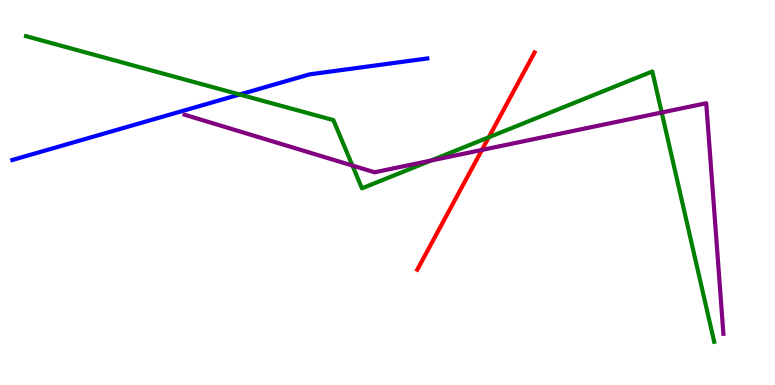[{'lines': ['blue', 'red'], 'intersections': []}, {'lines': ['green', 'red'], 'intersections': [{'x': 6.31, 'y': 6.43}]}, {'lines': ['purple', 'red'], 'intersections': [{'x': 6.22, 'y': 6.11}]}, {'lines': ['blue', 'green'], 'intersections': [{'x': 3.09, 'y': 7.55}]}, {'lines': ['blue', 'purple'], 'intersections': []}, {'lines': ['green', 'purple'], 'intersections': [{'x': 4.55, 'y': 5.7}, {'x': 5.56, 'y': 5.83}, {'x': 8.54, 'y': 7.08}]}]